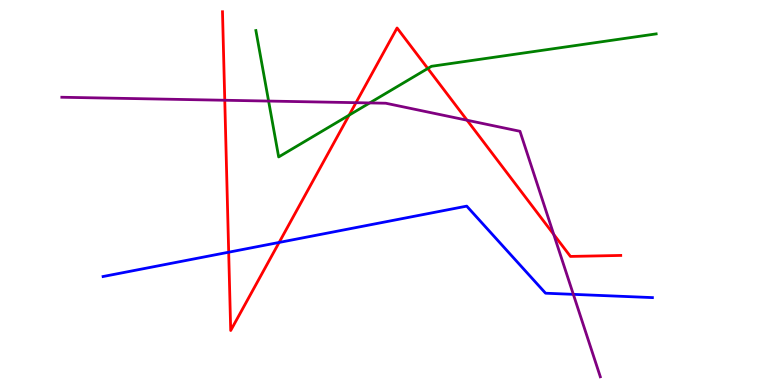[{'lines': ['blue', 'red'], 'intersections': [{'x': 2.95, 'y': 3.45}, {'x': 3.6, 'y': 3.7}]}, {'lines': ['green', 'red'], 'intersections': [{'x': 4.51, 'y': 7.01}, {'x': 5.52, 'y': 8.22}]}, {'lines': ['purple', 'red'], 'intersections': [{'x': 2.9, 'y': 7.4}, {'x': 4.59, 'y': 7.33}, {'x': 6.03, 'y': 6.88}, {'x': 7.14, 'y': 3.91}]}, {'lines': ['blue', 'green'], 'intersections': []}, {'lines': ['blue', 'purple'], 'intersections': [{'x': 7.4, 'y': 2.35}]}, {'lines': ['green', 'purple'], 'intersections': [{'x': 3.47, 'y': 7.37}, {'x': 4.77, 'y': 7.33}]}]